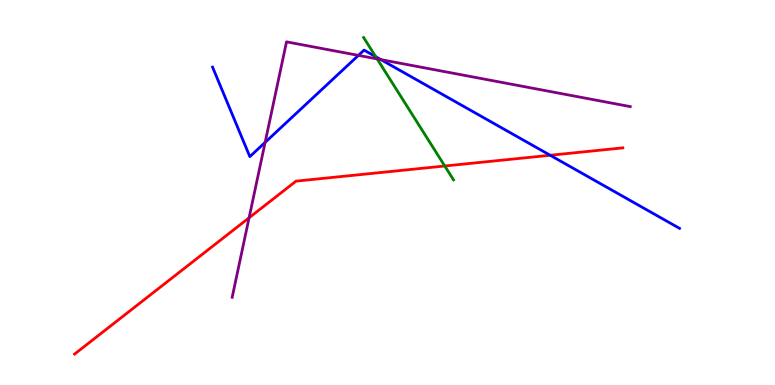[{'lines': ['blue', 'red'], 'intersections': [{'x': 7.1, 'y': 5.97}]}, {'lines': ['green', 'red'], 'intersections': [{'x': 5.74, 'y': 5.69}]}, {'lines': ['purple', 'red'], 'intersections': [{'x': 3.21, 'y': 4.34}]}, {'lines': ['blue', 'green'], 'intersections': [{'x': 4.85, 'y': 8.53}]}, {'lines': ['blue', 'purple'], 'intersections': [{'x': 3.42, 'y': 6.3}, {'x': 4.62, 'y': 8.56}, {'x': 4.91, 'y': 8.45}]}, {'lines': ['green', 'purple'], 'intersections': [{'x': 4.87, 'y': 8.47}]}]